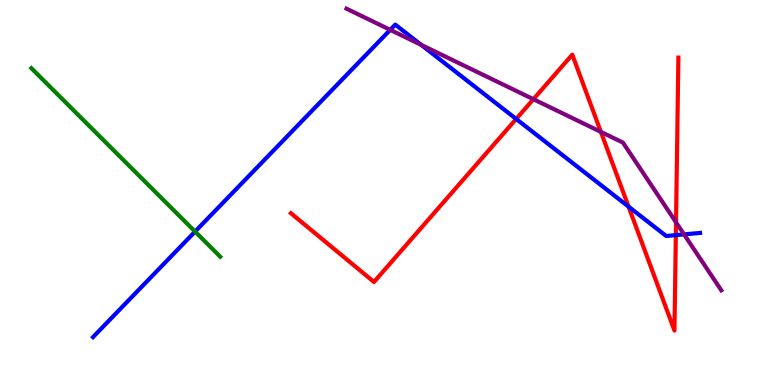[{'lines': ['blue', 'red'], 'intersections': [{'x': 6.66, 'y': 6.91}, {'x': 8.11, 'y': 4.63}, {'x': 8.72, 'y': 3.89}]}, {'lines': ['green', 'red'], 'intersections': []}, {'lines': ['purple', 'red'], 'intersections': [{'x': 6.88, 'y': 7.42}, {'x': 7.75, 'y': 6.57}, {'x': 8.72, 'y': 4.23}]}, {'lines': ['blue', 'green'], 'intersections': [{'x': 2.52, 'y': 3.98}]}, {'lines': ['blue', 'purple'], 'intersections': [{'x': 5.04, 'y': 9.22}, {'x': 5.43, 'y': 8.83}, {'x': 8.83, 'y': 3.91}]}, {'lines': ['green', 'purple'], 'intersections': []}]